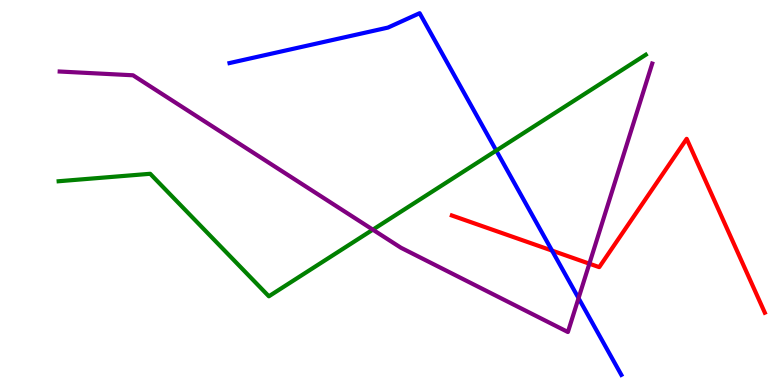[{'lines': ['blue', 'red'], 'intersections': [{'x': 7.12, 'y': 3.49}]}, {'lines': ['green', 'red'], 'intersections': []}, {'lines': ['purple', 'red'], 'intersections': [{'x': 7.6, 'y': 3.15}]}, {'lines': ['blue', 'green'], 'intersections': [{'x': 6.4, 'y': 6.09}]}, {'lines': ['blue', 'purple'], 'intersections': [{'x': 7.47, 'y': 2.26}]}, {'lines': ['green', 'purple'], 'intersections': [{'x': 4.81, 'y': 4.03}]}]